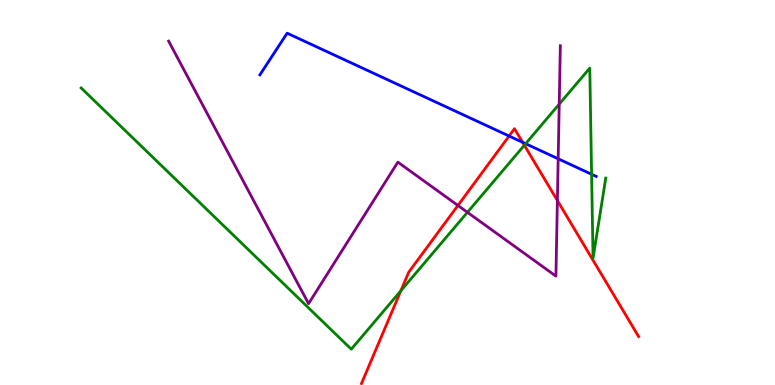[{'lines': ['blue', 'red'], 'intersections': [{'x': 6.57, 'y': 6.47}, {'x': 6.74, 'y': 6.3}]}, {'lines': ['green', 'red'], 'intersections': [{'x': 5.17, 'y': 2.45}, {'x': 6.77, 'y': 6.23}]}, {'lines': ['purple', 'red'], 'intersections': [{'x': 5.91, 'y': 4.66}, {'x': 7.19, 'y': 4.79}]}, {'lines': ['blue', 'green'], 'intersections': [{'x': 6.78, 'y': 6.27}, {'x': 7.63, 'y': 5.47}]}, {'lines': ['blue', 'purple'], 'intersections': [{'x': 7.2, 'y': 5.88}]}, {'lines': ['green', 'purple'], 'intersections': [{'x': 6.03, 'y': 4.49}, {'x': 7.22, 'y': 7.3}]}]